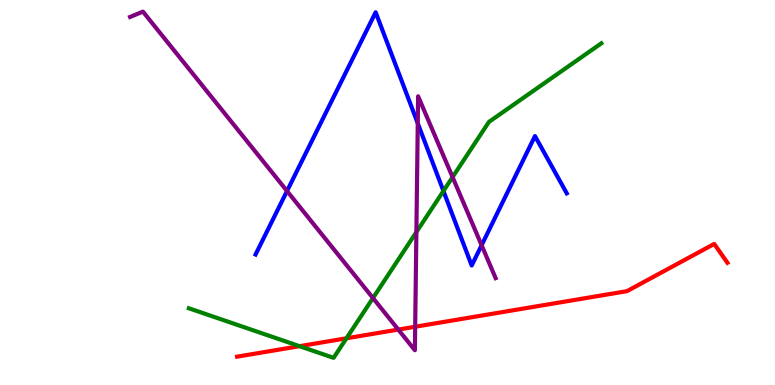[{'lines': ['blue', 'red'], 'intersections': []}, {'lines': ['green', 'red'], 'intersections': [{'x': 3.86, 'y': 1.01}, {'x': 4.47, 'y': 1.21}]}, {'lines': ['purple', 'red'], 'intersections': [{'x': 5.14, 'y': 1.44}, {'x': 5.36, 'y': 1.51}]}, {'lines': ['blue', 'green'], 'intersections': [{'x': 5.72, 'y': 5.04}]}, {'lines': ['blue', 'purple'], 'intersections': [{'x': 3.7, 'y': 5.04}, {'x': 5.39, 'y': 6.8}, {'x': 6.21, 'y': 3.63}]}, {'lines': ['green', 'purple'], 'intersections': [{'x': 4.81, 'y': 2.26}, {'x': 5.37, 'y': 3.97}, {'x': 5.84, 'y': 5.4}]}]